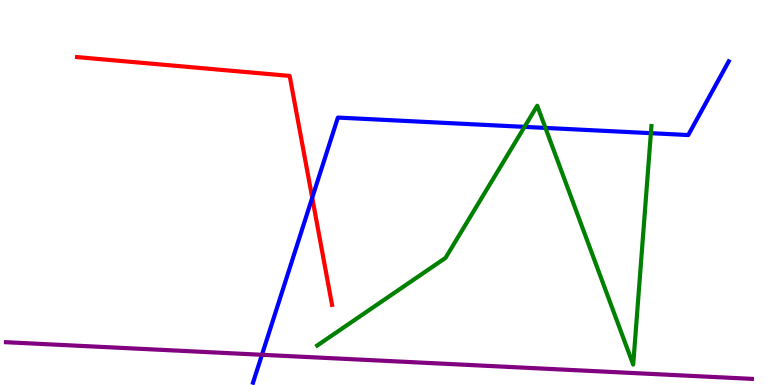[{'lines': ['blue', 'red'], 'intersections': [{'x': 4.03, 'y': 4.86}]}, {'lines': ['green', 'red'], 'intersections': []}, {'lines': ['purple', 'red'], 'intersections': []}, {'lines': ['blue', 'green'], 'intersections': [{'x': 6.77, 'y': 6.7}, {'x': 7.04, 'y': 6.68}, {'x': 8.4, 'y': 6.54}]}, {'lines': ['blue', 'purple'], 'intersections': [{'x': 3.38, 'y': 0.785}]}, {'lines': ['green', 'purple'], 'intersections': []}]